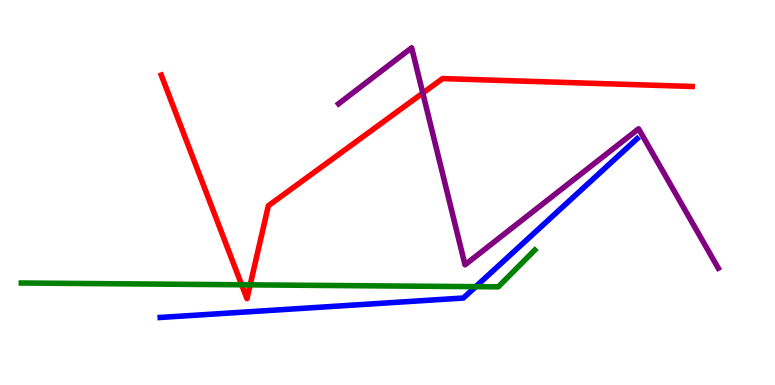[{'lines': ['blue', 'red'], 'intersections': []}, {'lines': ['green', 'red'], 'intersections': [{'x': 3.12, 'y': 2.6}, {'x': 3.23, 'y': 2.6}]}, {'lines': ['purple', 'red'], 'intersections': [{'x': 5.46, 'y': 7.58}]}, {'lines': ['blue', 'green'], 'intersections': [{'x': 6.14, 'y': 2.55}]}, {'lines': ['blue', 'purple'], 'intersections': []}, {'lines': ['green', 'purple'], 'intersections': []}]